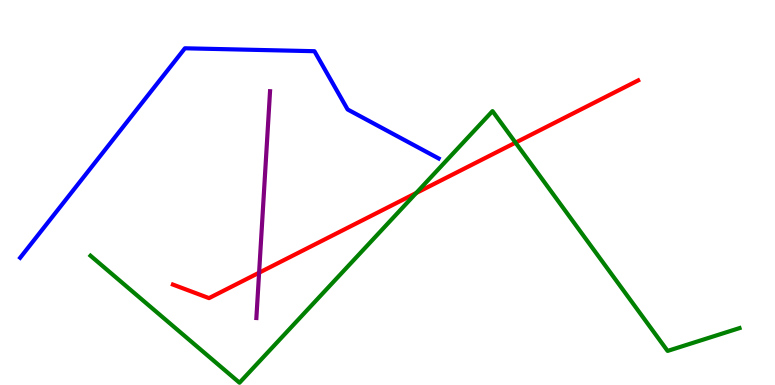[{'lines': ['blue', 'red'], 'intersections': []}, {'lines': ['green', 'red'], 'intersections': [{'x': 5.37, 'y': 4.99}, {'x': 6.65, 'y': 6.3}]}, {'lines': ['purple', 'red'], 'intersections': [{'x': 3.34, 'y': 2.92}]}, {'lines': ['blue', 'green'], 'intersections': []}, {'lines': ['blue', 'purple'], 'intersections': []}, {'lines': ['green', 'purple'], 'intersections': []}]